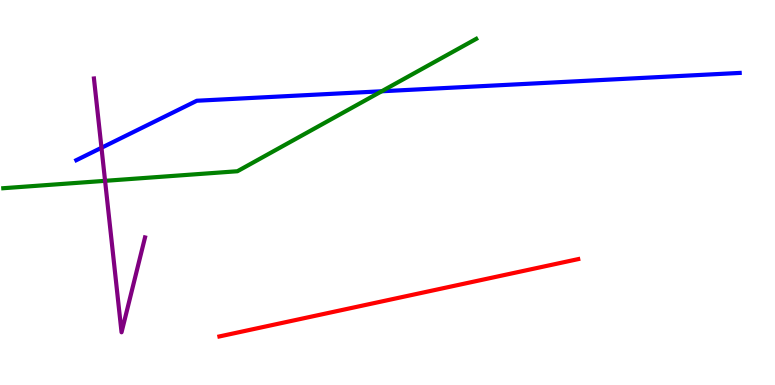[{'lines': ['blue', 'red'], 'intersections': []}, {'lines': ['green', 'red'], 'intersections': []}, {'lines': ['purple', 'red'], 'intersections': []}, {'lines': ['blue', 'green'], 'intersections': [{'x': 4.92, 'y': 7.63}]}, {'lines': ['blue', 'purple'], 'intersections': [{'x': 1.31, 'y': 6.16}]}, {'lines': ['green', 'purple'], 'intersections': [{'x': 1.36, 'y': 5.3}]}]